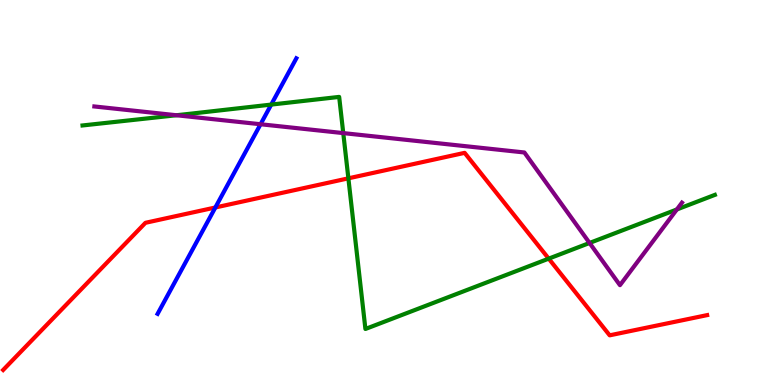[{'lines': ['blue', 'red'], 'intersections': [{'x': 2.78, 'y': 4.61}]}, {'lines': ['green', 'red'], 'intersections': [{'x': 4.5, 'y': 5.37}, {'x': 7.08, 'y': 3.28}]}, {'lines': ['purple', 'red'], 'intersections': []}, {'lines': ['blue', 'green'], 'intersections': [{'x': 3.5, 'y': 7.28}]}, {'lines': ['blue', 'purple'], 'intersections': [{'x': 3.36, 'y': 6.77}]}, {'lines': ['green', 'purple'], 'intersections': [{'x': 2.28, 'y': 7.01}, {'x': 4.43, 'y': 6.54}, {'x': 7.61, 'y': 3.69}, {'x': 8.73, 'y': 4.56}]}]